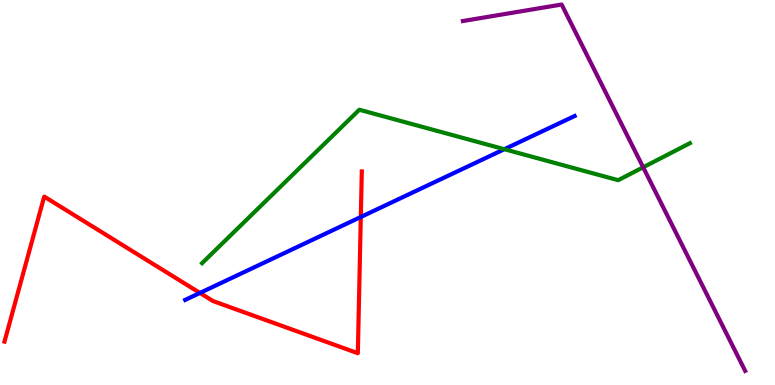[{'lines': ['blue', 'red'], 'intersections': [{'x': 2.58, 'y': 2.39}, {'x': 4.66, 'y': 4.36}]}, {'lines': ['green', 'red'], 'intersections': []}, {'lines': ['purple', 'red'], 'intersections': []}, {'lines': ['blue', 'green'], 'intersections': [{'x': 6.51, 'y': 6.12}]}, {'lines': ['blue', 'purple'], 'intersections': []}, {'lines': ['green', 'purple'], 'intersections': [{'x': 8.3, 'y': 5.65}]}]